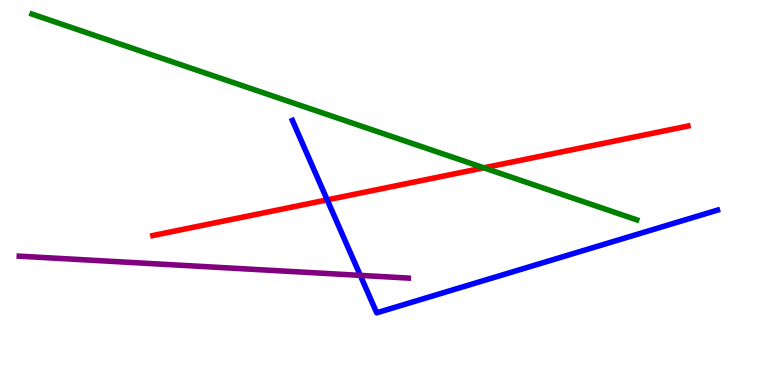[{'lines': ['blue', 'red'], 'intersections': [{'x': 4.22, 'y': 4.81}]}, {'lines': ['green', 'red'], 'intersections': [{'x': 6.24, 'y': 5.64}]}, {'lines': ['purple', 'red'], 'intersections': []}, {'lines': ['blue', 'green'], 'intersections': []}, {'lines': ['blue', 'purple'], 'intersections': [{'x': 4.65, 'y': 2.85}]}, {'lines': ['green', 'purple'], 'intersections': []}]